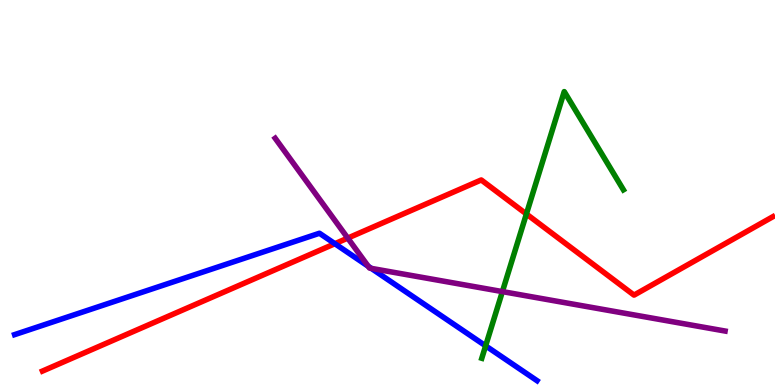[{'lines': ['blue', 'red'], 'intersections': [{'x': 4.32, 'y': 3.67}]}, {'lines': ['green', 'red'], 'intersections': [{'x': 6.79, 'y': 4.44}]}, {'lines': ['purple', 'red'], 'intersections': [{'x': 4.49, 'y': 3.82}]}, {'lines': ['blue', 'green'], 'intersections': [{'x': 6.27, 'y': 1.02}]}, {'lines': ['blue', 'purple'], 'intersections': [{'x': 4.75, 'y': 3.08}, {'x': 4.79, 'y': 3.03}]}, {'lines': ['green', 'purple'], 'intersections': [{'x': 6.48, 'y': 2.43}]}]